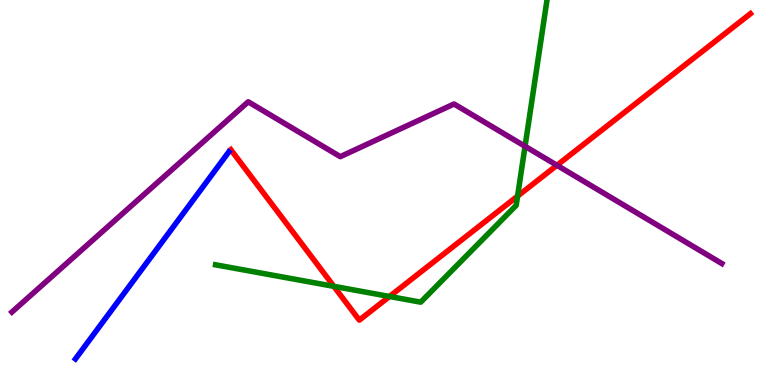[{'lines': ['blue', 'red'], 'intersections': []}, {'lines': ['green', 'red'], 'intersections': [{'x': 4.31, 'y': 2.56}, {'x': 5.03, 'y': 2.3}, {'x': 6.68, 'y': 4.91}]}, {'lines': ['purple', 'red'], 'intersections': [{'x': 7.19, 'y': 5.71}]}, {'lines': ['blue', 'green'], 'intersections': []}, {'lines': ['blue', 'purple'], 'intersections': []}, {'lines': ['green', 'purple'], 'intersections': [{'x': 6.77, 'y': 6.2}]}]